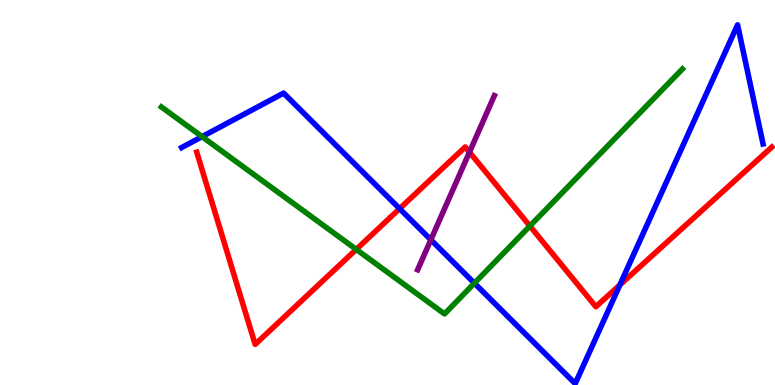[{'lines': ['blue', 'red'], 'intersections': [{'x': 5.16, 'y': 4.58}, {'x': 8.0, 'y': 2.6}]}, {'lines': ['green', 'red'], 'intersections': [{'x': 4.6, 'y': 3.52}, {'x': 6.84, 'y': 4.13}]}, {'lines': ['purple', 'red'], 'intersections': [{'x': 6.06, 'y': 6.05}]}, {'lines': ['blue', 'green'], 'intersections': [{'x': 2.61, 'y': 6.45}, {'x': 6.12, 'y': 2.64}]}, {'lines': ['blue', 'purple'], 'intersections': [{'x': 5.56, 'y': 3.77}]}, {'lines': ['green', 'purple'], 'intersections': []}]